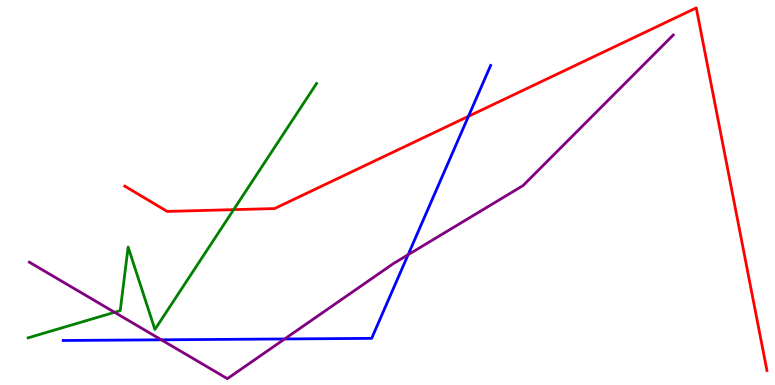[{'lines': ['blue', 'red'], 'intersections': [{'x': 6.04, 'y': 6.98}]}, {'lines': ['green', 'red'], 'intersections': [{'x': 3.01, 'y': 4.55}]}, {'lines': ['purple', 'red'], 'intersections': []}, {'lines': ['blue', 'green'], 'intersections': []}, {'lines': ['blue', 'purple'], 'intersections': [{'x': 2.08, 'y': 1.17}, {'x': 3.67, 'y': 1.2}, {'x': 5.27, 'y': 3.38}]}, {'lines': ['green', 'purple'], 'intersections': [{'x': 1.48, 'y': 1.89}]}]